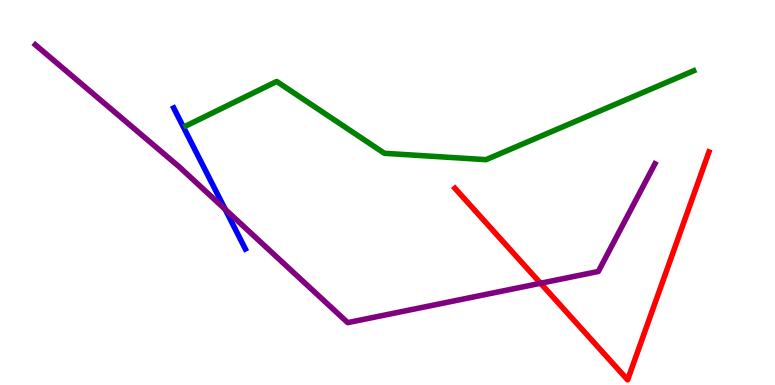[{'lines': ['blue', 'red'], 'intersections': []}, {'lines': ['green', 'red'], 'intersections': []}, {'lines': ['purple', 'red'], 'intersections': [{'x': 6.97, 'y': 2.64}]}, {'lines': ['blue', 'green'], 'intersections': []}, {'lines': ['blue', 'purple'], 'intersections': [{'x': 2.91, 'y': 4.56}]}, {'lines': ['green', 'purple'], 'intersections': []}]